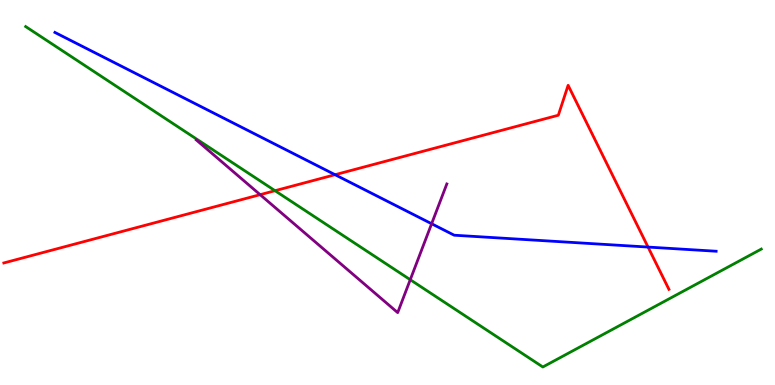[{'lines': ['blue', 'red'], 'intersections': [{'x': 4.32, 'y': 5.46}, {'x': 8.36, 'y': 3.58}]}, {'lines': ['green', 'red'], 'intersections': [{'x': 3.55, 'y': 5.05}]}, {'lines': ['purple', 'red'], 'intersections': [{'x': 3.36, 'y': 4.94}]}, {'lines': ['blue', 'green'], 'intersections': []}, {'lines': ['blue', 'purple'], 'intersections': [{'x': 5.57, 'y': 4.19}]}, {'lines': ['green', 'purple'], 'intersections': [{'x': 5.29, 'y': 2.73}]}]